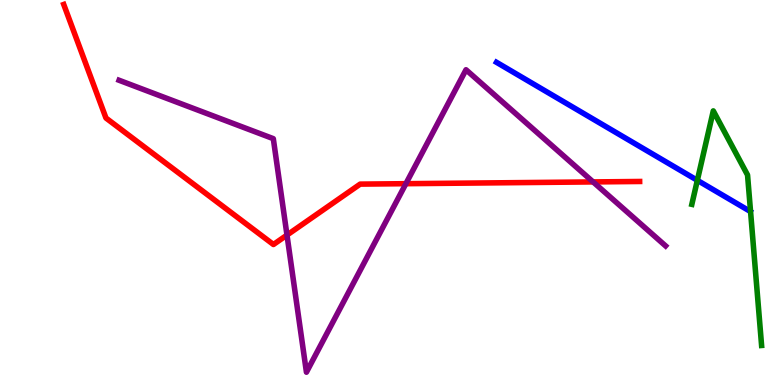[{'lines': ['blue', 'red'], 'intersections': []}, {'lines': ['green', 'red'], 'intersections': []}, {'lines': ['purple', 'red'], 'intersections': [{'x': 3.7, 'y': 3.89}, {'x': 5.24, 'y': 5.23}, {'x': 7.65, 'y': 5.27}]}, {'lines': ['blue', 'green'], 'intersections': [{'x': 9.0, 'y': 5.32}]}, {'lines': ['blue', 'purple'], 'intersections': []}, {'lines': ['green', 'purple'], 'intersections': []}]